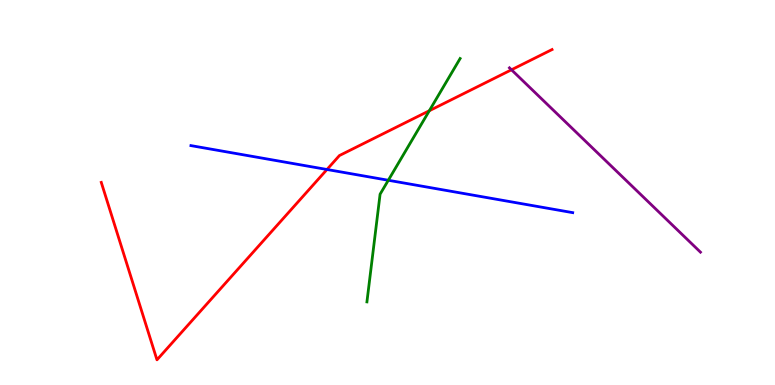[{'lines': ['blue', 'red'], 'intersections': [{'x': 4.22, 'y': 5.6}]}, {'lines': ['green', 'red'], 'intersections': [{'x': 5.54, 'y': 7.12}]}, {'lines': ['purple', 'red'], 'intersections': [{'x': 6.6, 'y': 8.19}]}, {'lines': ['blue', 'green'], 'intersections': [{'x': 5.01, 'y': 5.32}]}, {'lines': ['blue', 'purple'], 'intersections': []}, {'lines': ['green', 'purple'], 'intersections': []}]